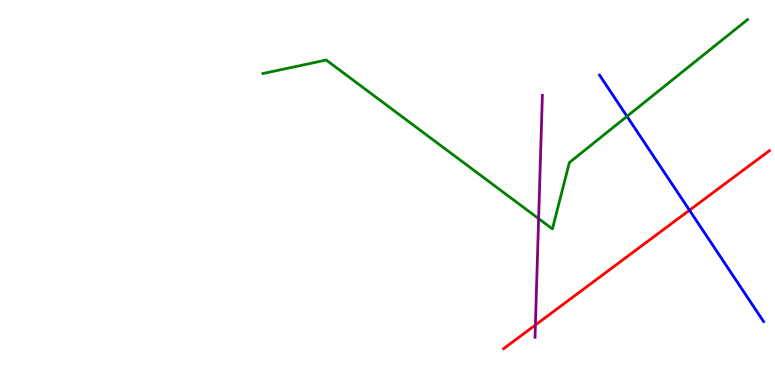[{'lines': ['blue', 'red'], 'intersections': [{'x': 8.9, 'y': 4.54}]}, {'lines': ['green', 'red'], 'intersections': []}, {'lines': ['purple', 'red'], 'intersections': [{'x': 6.91, 'y': 1.56}]}, {'lines': ['blue', 'green'], 'intersections': [{'x': 8.09, 'y': 6.98}]}, {'lines': ['blue', 'purple'], 'intersections': []}, {'lines': ['green', 'purple'], 'intersections': [{'x': 6.95, 'y': 4.32}]}]